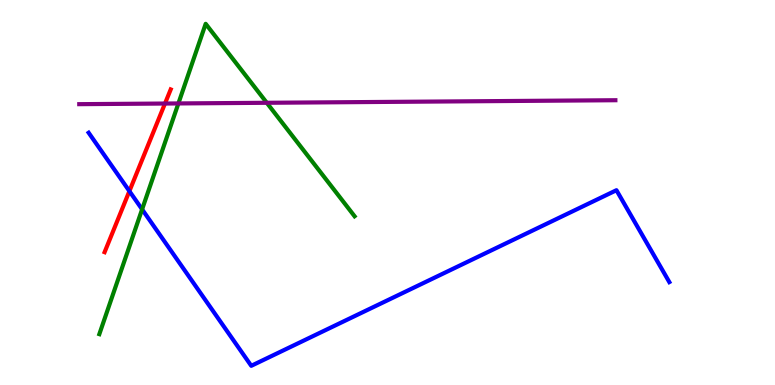[{'lines': ['blue', 'red'], 'intersections': [{'x': 1.67, 'y': 5.04}]}, {'lines': ['green', 'red'], 'intersections': []}, {'lines': ['purple', 'red'], 'intersections': [{'x': 2.13, 'y': 7.31}]}, {'lines': ['blue', 'green'], 'intersections': [{'x': 1.83, 'y': 4.56}]}, {'lines': ['blue', 'purple'], 'intersections': []}, {'lines': ['green', 'purple'], 'intersections': [{'x': 2.3, 'y': 7.31}, {'x': 3.44, 'y': 7.33}]}]